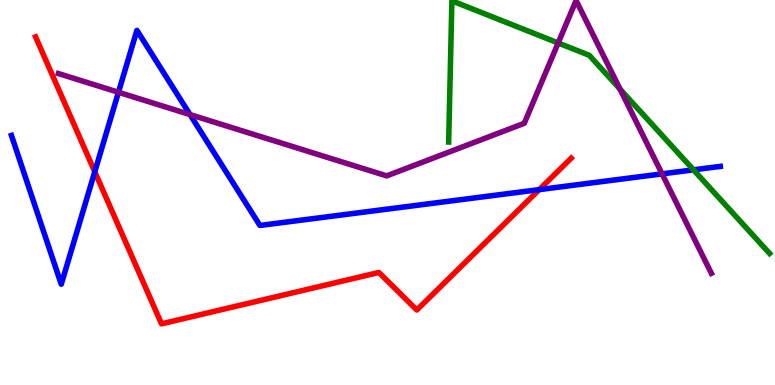[{'lines': ['blue', 'red'], 'intersections': [{'x': 1.22, 'y': 5.54}, {'x': 6.96, 'y': 5.07}]}, {'lines': ['green', 'red'], 'intersections': []}, {'lines': ['purple', 'red'], 'intersections': []}, {'lines': ['blue', 'green'], 'intersections': [{'x': 8.95, 'y': 5.59}]}, {'lines': ['blue', 'purple'], 'intersections': [{'x': 1.53, 'y': 7.6}, {'x': 2.45, 'y': 7.02}, {'x': 8.54, 'y': 5.48}]}, {'lines': ['green', 'purple'], 'intersections': [{'x': 7.2, 'y': 8.88}, {'x': 8.0, 'y': 7.68}]}]